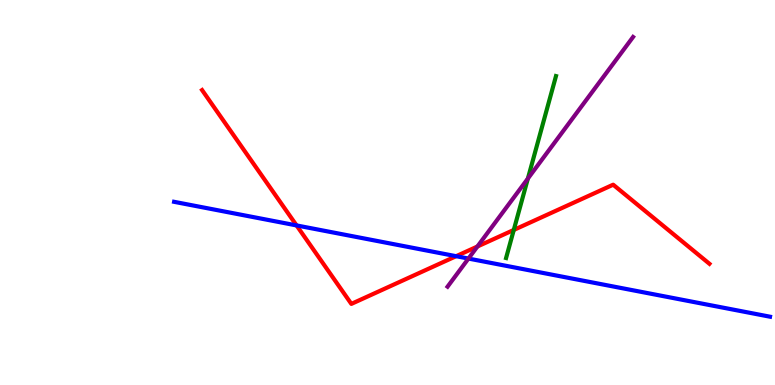[{'lines': ['blue', 'red'], 'intersections': [{'x': 3.83, 'y': 4.14}, {'x': 5.89, 'y': 3.35}]}, {'lines': ['green', 'red'], 'intersections': [{'x': 6.63, 'y': 4.03}]}, {'lines': ['purple', 'red'], 'intersections': [{'x': 6.16, 'y': 3.6}]}, {'lines': ['blue', 'green'], 'intersections': []}, {'lines': ['blue', 'purple'], 'intersections': [{'x': 6.04, 'y': 3.28}]}, {'lines': ['green', 'purple'], 'intersections': [{'x': 6.81, 'y': 5.36}]}]